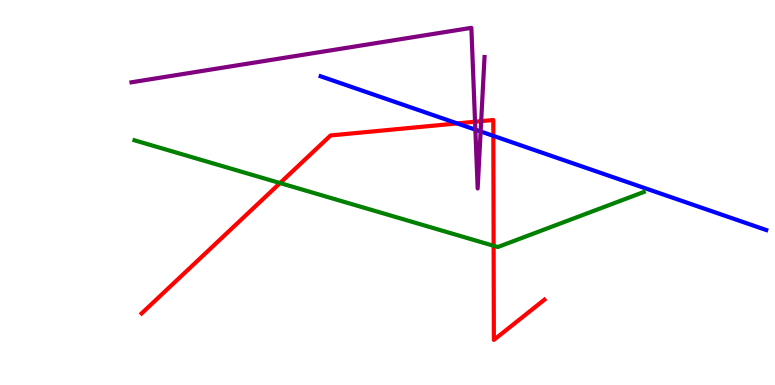[{'lines': ['blue', 'red'], 'intersections': [{'x': 5.9, 'y': 6.79}, {'x': 6.37, 'y': 6.47}]}, {'lines': ['green', 'red'], 'intersections': [{'x': 3.61, 'y': 5.25}, {'x': 6.37, 'y': 3.62}]}, {'lines': ['purple', 'red'], 'intersections': [{'x': 6.13, 'y': 6.84}, {'x': 6.21, 'y': 6.85}]}, {'lines': ['blue', 'green'], 'intersections': []}, {'lines': ['blue', 'purple'], 'intersections': [{'x': 6.13, 'y': 6.63}, {'x': 6.2, 'y': 6.58}]}, {'lines': ['green', 'purple'], 'intersections': []}]